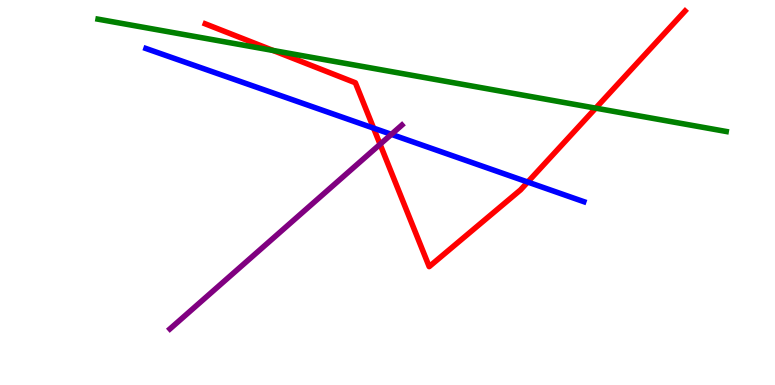[{'lines': ['blue', 'red'], 'intersections': [{'x': 4.82, 'y': 6.67}, {'x': 6.81, 'y': 5.27}]}, {'lines': ['green', 'red'], 'intersections': [{'x': 3.52, 'y': 8.69}, {'x': 7.69, 'y': 7.19}]}, {'lines': ['purple', 'red'], 'intersections': [{'x': 4.9, 'y': 6.25}]}, {'lines': ['blue', 'green'], 'intersections': []}, {'lines': ['blue', 'purple'], 'intersections': [{'x': 5.05, 'y': 6.51}]}, {'lines': ['green', 'purple'], 'intersections': []}]